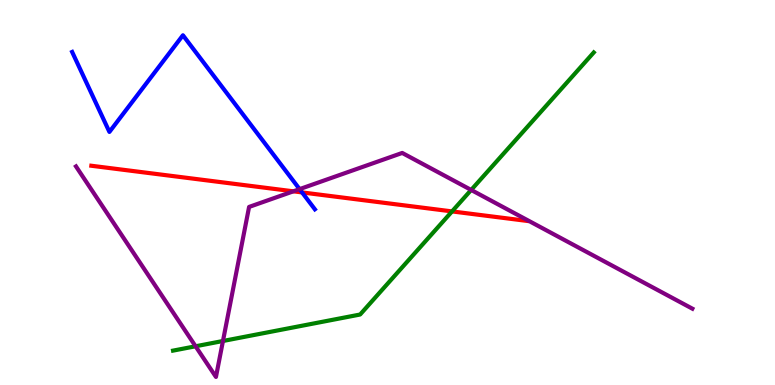[{'lines': ['blue', 'red'], 'intersections': [{'x': 3.9, 'y': 5.0}]}, {'lines': ['green', 'red'], 'intersections': [{'x': 5.83, 'y': 4.51}]}, {'lines': ['purple', 'red'], 'intersections': [{'x': 3.79, 'y': 5.03}]}, {'lines': ['blue', 'green'], 'intersections': []}, {'lines': ['blue', 'purple'], 'intersections': [{'x': 3.87, 'y': 5.09}]}, {'lines': ['green', 'purple'], 'intersections': [{'x': 2.52, 'y': 1.01}, {'x': 2.88, 'y': 1.14}, {'x': 6.08, 'y': 5.07}]}]